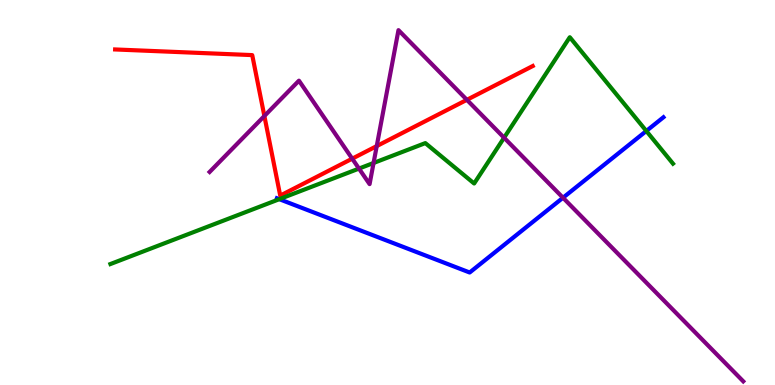[{'lines': ['blue', 'red'], 'intersections': []}, {'lines': ['green', 'red'], 'intersections': []}, {'lines': ['purple', 'red'], 'intersections': [{'x': 3.41, 'y': 6.99}, {'x': 4.54, 'y': 5.88}, {'x': 4.86, 'y': 6.21}, {'x': 6.02, 'y': 7.41}]}, {'lines': ['blue', 'green'], 'intersections': [{'x': 3.6, 'y': 4.83}, {'x': 8.34, 'y': 6.6}]}, {'lines': ['blue', 'purple'], 'intersections': [{'x': 7.26, 'y': 4.86}]}, {'lines': ['green', 'purple'], 'intersections': [{'x': 4.63, 'y': 5.62}, {'x': 4.82, 'y': 5.77}, {'x': 6.5, 'y': 6.42}]}]